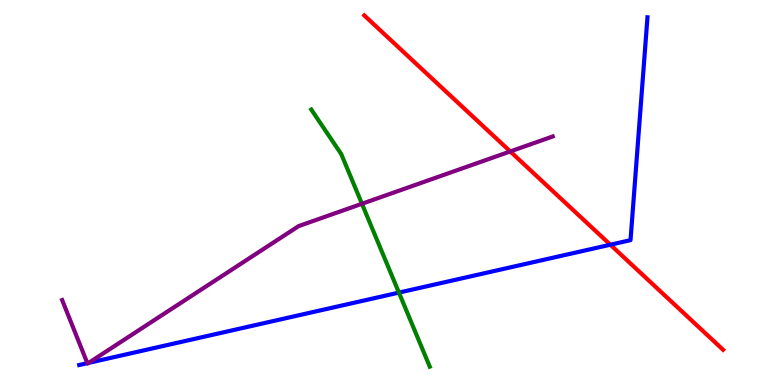[{'lines': ['blue', 'red'], 'intersections': [{'x': 7.88, 'y': 3.64}]}, {'lines': ['green', 'red'], 'intersections': []}, {'lines': ['purple', 'red'], 'intersections': [{'x': 6.58, 'y': 6.07}]}, {'lines': ['blue', 'green'], 'intersections': [{'x': 5.15, 'y': 2.4}]}, {'lines': ['blue', 'purple'], 'intersections': [{'x': 1.13, 'y': 0.567}, {'x': 1.14, 'y': 0.575}]}, {'lines': ['green', 'purple'], 'intersections': [{'x': 4.67, 'y': 4.71}]}]